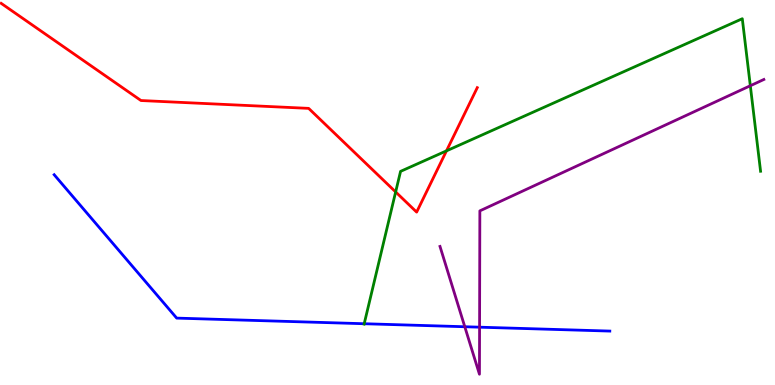[{'lines': ['blue', 'red'], 'intersections': []}, {'lines': ['green', 'red'], 'intersections': [{'x': 5.11, 'y': 5.01}, {'x': 5.76, 'y': 6.08}]}, {'lines': ['purple', 'red'], 'intersections': []}, {'lines': ['blue', 'green'], 'intersections': [{'x': 4.7, 'y': 1.59}]}, {'lines': ['blue', 'purple'], 'intersections': [{'x': 6.0, 'y': 1.51}, {'x': 6.19, 'y': 1.5}]}, {'lines': ['green', 'purple'], 'intersections': [{'x': 9.68, 'y': 7.77}]}]